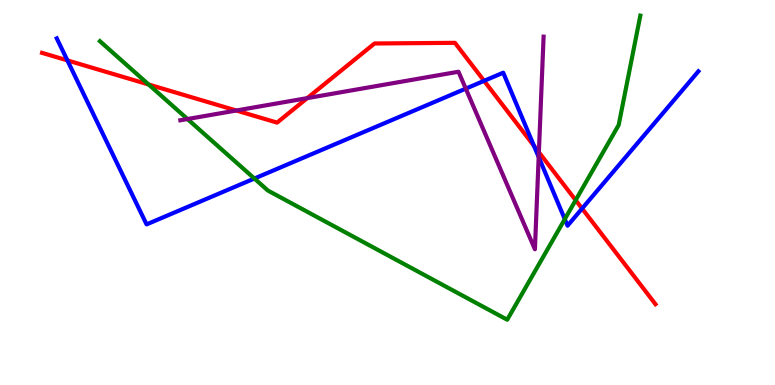[{'lines': ['blue', 'red'], 'intersections': [{'x': 0.87, 'y': 8.43}, {'x': 6.25, 'y': 7.9}, {'x': 6.89, 'y': 6.21}, {'x': 7.51, 'y': 4.58}]}, {'lines': ['green', 'red'], 'intersections': [{'x': 1.92, 'y': 7.81}, {'x': 7.43, 'y': 4.8}]}, {'lines': ['purple', 'red'], 'intersections': [{'x': 3.05, 'y': 7.13}, {'x': 3.96, 'y': 7.45}, {'x': 6.95, 'y': 6.05}]}, {'lines': ['blue', 'green'], 'intersections': [{'x': 3.28, 'y': 5.36}, {'x': 7.29, 'y': 4.31}]}, {'lines': ['blue', 'purple'], 'intersections': [{'x': 6.01, 'y': 7.7}, {'x': 6.95, 'y': 5.92}]}, {'lines': ['green', 'purple'], 'intersections': [{'x': 2.42, 'y': 6.91}]}]